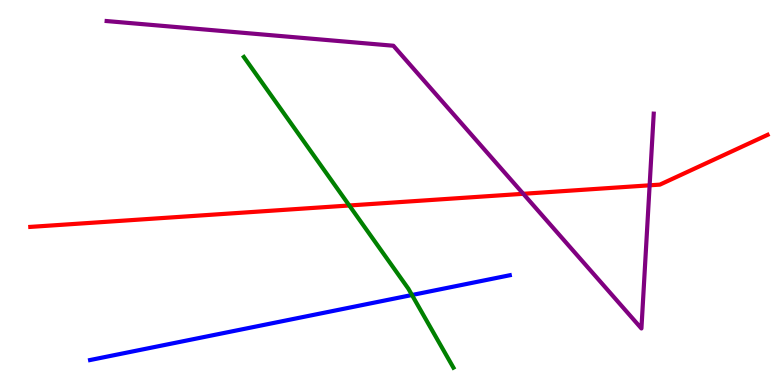[{'lines': ['blue', 'red'], 'intersections': []}, {'lines': ['green', 'red'], 'intersections': [{'x': 4.51, 'y': 4.66}]}, {'lines': ['purple', 'red'], 'intersections': [{'x': 6.75, 'y': 4.97}, {'x': 8.38, 'y': 5.19}]}, {'lines': ['blue', 'green'], 'intersections': [{'x': 5.32, 'y': 2.34}]}, {'lines': ['blue', 'purple'], 'intersections': []}, {'lines': ['green', 'purple'], 'intersections': []}]